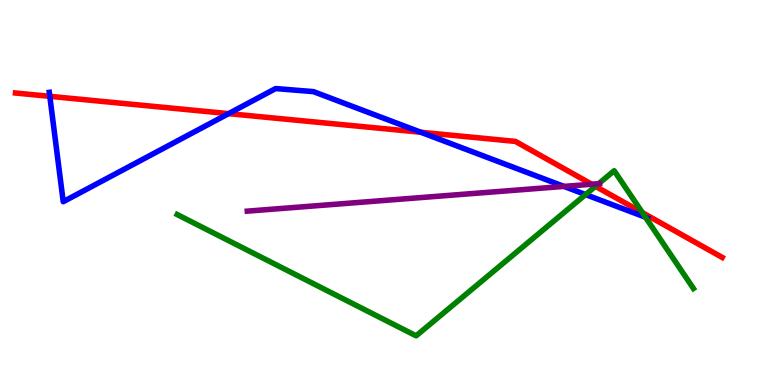[{'lines': ['blue', 'red'], 'intersections': [{'x': 0.643, 'y': 7.5}, {'x': 2.95, 'y': 7.05}, {'x': 5.43, 'y': 6.56}]}, {'lines': ['green', 'red'], 'intersections': [{'x': 7.68, 'y': 5.16}, {'x': 8.29, 'y': 4.48}]}, {'lines': ['purple', 'red'], 'intersections': [{'x': 7.64, 'y': 5.21}]}, {'lines': ['blue', 'green'], 'intersections': [{'x': 7.56, 'y': 4.95}, {'x': 8.33, 'y': 4.36}]}, {'lines': ['blue', 'purple'], 'intersections': [{'x': 7.28, 'y': 5.16}]}, {'lines': ['green', 'purple'], 'intersections': [{'x': 7.72, 'y': 5.23}]}]